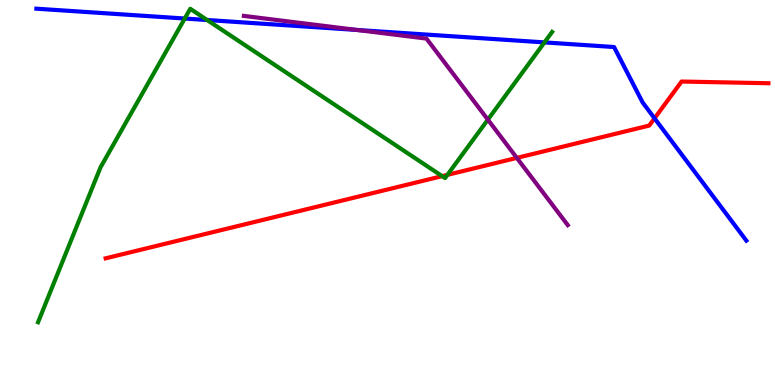[{'lines': ['blue', 'red'], 'intersections': [{'x': 8.45, 'y': 6.93}]}, {'lines': ['green', 'red'], 'intersections': [{'x': 5.71, 'y': 5.42}, {'x': 5.77, 'y': 5.46}]}, {'lines': ['purple', 'red'], 'intersections': [{'x': 6.67, 'y': 5.9}]}, {'lines': ['blue', 'green'], 'intersections': [{'x': 2.38, 'y': 9.52}, {'x': 2.67, 'y': 9.48}, {'x': 7.03, 'y': 8.9}]}, {'lines': ['blue', 'purple'], 'intersections': [{'x': 4.61, 'y': 9.22}]}, {'lines': ['green', 'purple'], 'intersections': [{'x': 6.3, 'y': 6.89}]}]